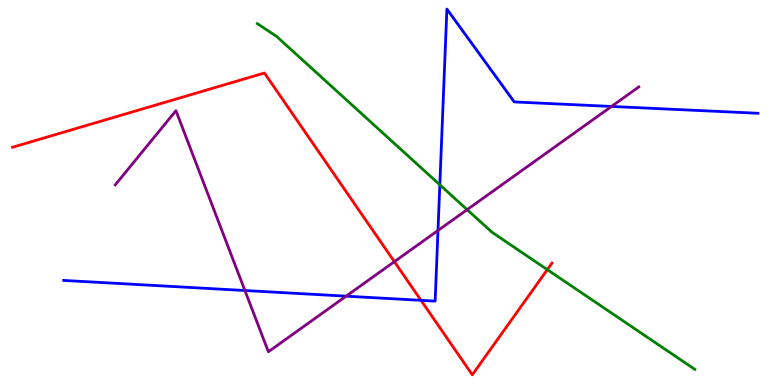[{'lines': ['blue', 'red'], 'intersections': [{'x': 5.43, 'y': 2.2}]}, {'lines': ['green', 'red'], 'intersections': [{'x': 7.06, 'y': 3.0}]}, {'lines': ['purple', 'red'], 'intersections': [{'x': 5.09, 'y': 3.2}]}, {'lines': ['blue', 'green'], 'intersections': [{'x': 5.68, 'y': 5.2}]}, {'lines': ['blue', 'purple'], 'intersections': [{'x': 3.16, 'y': 2.45}, {'x': 4.47, 'y': 2.31}, {'x': 5.65, 'y': 4.01}, {'x': 7.89, 'y': 7.24}]}, {'lines': ['green', 'purple'], 'intersections': [{'x': 6.03, 'y': 4.55}]}]